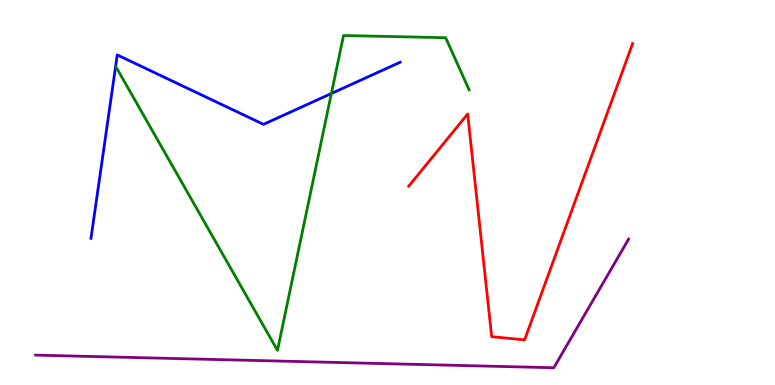[{'lines': ['blue', 'red'], 'intersections': []}, {'lines': ['green', 'red'], 'intersections': []}, {'lines': ['purple', 'red'], 'intersections': []}, {'lines': ['blue', 'green'], 'intersections': [{'x': 4.28, 'y': 7.57}]}, {'lines': ['blue', 'purple'], 'intersections': []}, {'lines': ['green', 'purple'], 'intersections': []}]